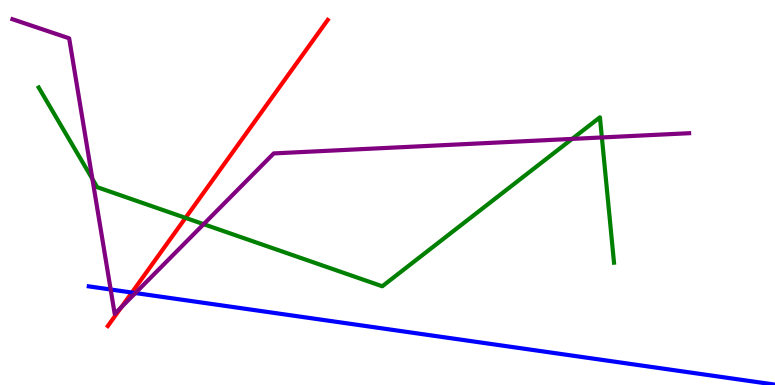[{'lines': ['blue', 'red'], 'intersections': [{'x': 1.7, 'y': 2.4}]}, {'lines': ['green', 'red'], 'intersections': [{'x': 2.39, 'y': 4.34}]}, {'lines': ['purple', 'red'], 'intersections': [{'x': 1.57, 'y': 2.02}]}, {'lines': ['blue', 'green'], 'intersections': []}, {'lines': ['blue', 'purple'], 'intersections': [{'x': 1.43, 'y': 2.48}, {'x': 1.75, 'y': 2.39}]}, {'lines': ['green', 'purple'], 'intersections': [{'x': 1.19, 'y': 5.35}, {'x': 2.63, 'y': 4.18}, {'x': 7.38, 'y': 6.39}, {'x': 7.77, 'y': 6.43}]}]